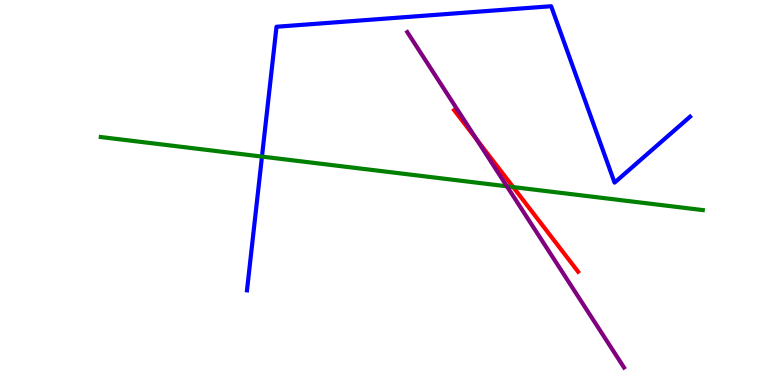[{'lines': ['blue', 'red'], 'intersections': []}, {'lines': ['green', 'red'], 'intersections': [{'x': 6.62, 'y': 5.14}]}, {'lines': ['purple', 'red'], 'intersections': [{'x': 6.15, 'y': 6.37}]}, {'lines': ['blue', 'green'], 'intersections': [{'x': 3.38, 'y': 5.93}]}, {'lines': ['blue', 'purple'], 'intersections': []}, {'lines': ['green', 'purple'], 'intersections': [{'x': 6.54, 'y': 5.16}]}]